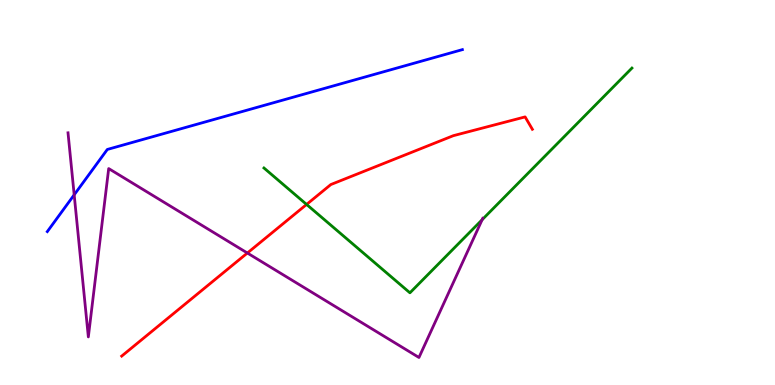[{'lines': ['blue', 'red'], 'intersections': []}, {'lines': ['green', 'red'], 'intersections': [{'x': 3.96, 'y': 4.69}]}, {'lines': ['purple', 'red'], 'intersections': [{'x': 3.19, 'y': 3.43}]}, {'lines': ['blue', 'green'], 'intersections': []}, {'lines': ['blue', 'purple'], 'intersections': [{'x': 0.957, 'y': 4.94}]}, {'lines': ['green', 'purple'], 'intersections': [{'x': 6.22, 'y': 4.29}]}]